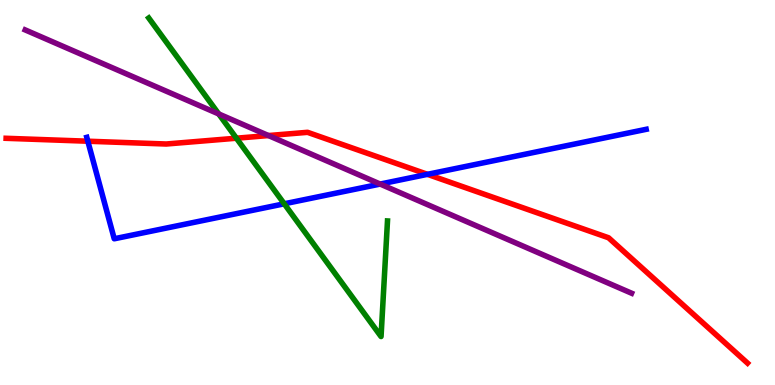[{'lines': ['blue', 'red'], 'intersections': [{'x': 1.13, 'y': 6.33}, {'x': 5.52, 'y': 5.47}]}, {'lines': ['green', 'red'], 'intersections': [{'x': 3.05, 'y': 6.41}]}, {'lines': ['purple', 'red'], 'intersections': [{'x': 3.46, 'y': 6.48}]}, {'lines': ['blue', 'green'], 'intersections': [{'x': 3.67, 'y': 4.71}]}, {'lines': ['blue', 'purple'], 'intersections': [{'x': 4.91, 'y': 5.22}]}, {'lines': ['green', 'purple'], 'intersections': [{'x': 2.82, 'y': 7.04}]}]